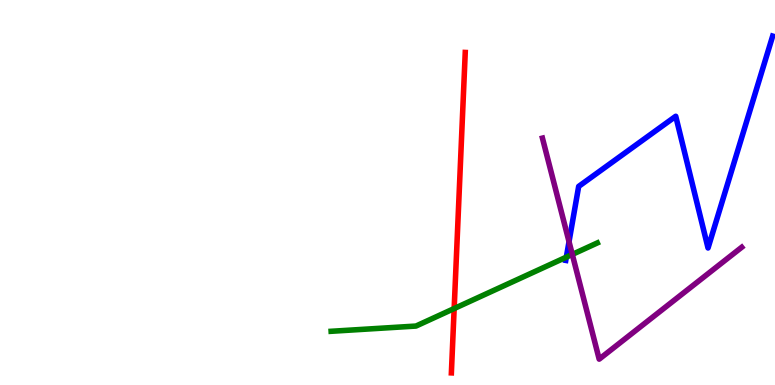[{'lines': ['blue', 'red'], 'intersections': []}, {'lines': ['green', 'red'], 'intersections': [{'x': 5.86, 'y': 1.99}]}, {'lines': ['purple', 'red'], 'intersections': []}, {'lines': ['blue', 'green'], 'intersections': [{'x': 7.31, 'y': 3.32}]}, {'lines': ['blue', 'purple'], 'intersections': [{'x': 7.34, 'y': 3.72}]}, {'lines': ['green', 'purple'], 'intersections': [{'x': 7.38, 'y': 3.39}]}]